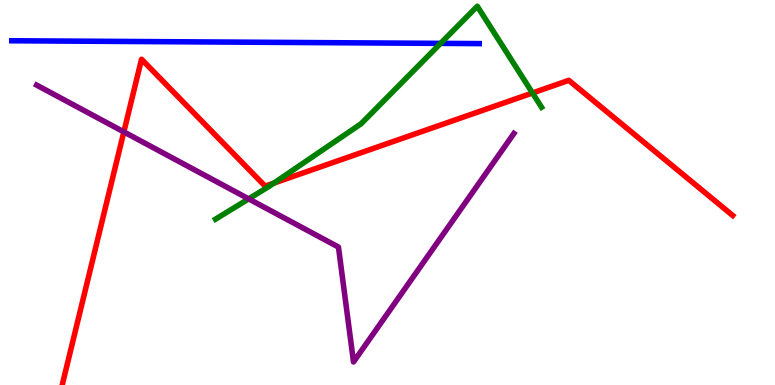[{'lines': ['blue', 'red'], 'intersections': []}, {'lines': ['green', 'red'], 'intersections': [{'x': 3.53, 'y': 5.24}, {'x': 6.87, 'y': 7.58}]}, {'lines': ['purple', 'red'], 'intersections': [{'x': 1.6, 'y': 6.57}]}, {'lines': ['blue', 'green'], 'intersections': [{'x': 5.68, 'y': 8.87}]}, {'lines': ['blue', 'purple'], 'intersections': []}, {'lines': ['green', 'purple'], 'intersections': [{'x': 3.21, 'y': 4.83}]}]